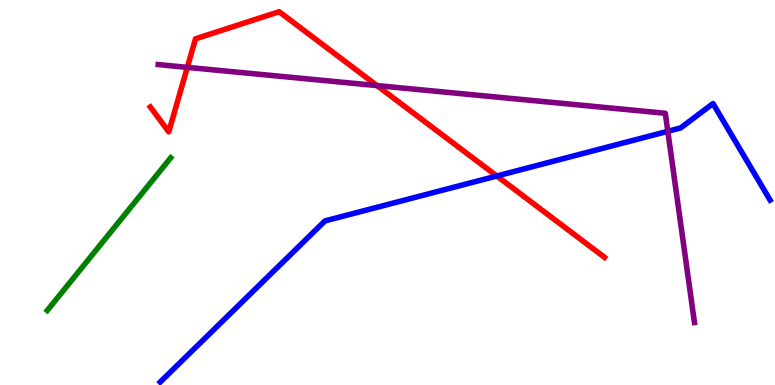[{'lines': ['blue', 'red'], 'intersections': [{'x': 6.41, 'y': 5.43}]}, {'lines': ['green', 'red'], 'intersections': []}, {'lines': ['purple', 'red'], 'intersections': [{'x': 2.42, 'y': 8.25}, {'x': 4.86, 'y': 7.78}]}, {'lines': ['blue', 'green'], 'intersections': []}, {'lines': ['blue', 'purple'], 'intersections': [{'x': 8.62, 'y': 6.59}]}, {'lines': ['green', 'purple'], 'intersections': []}]